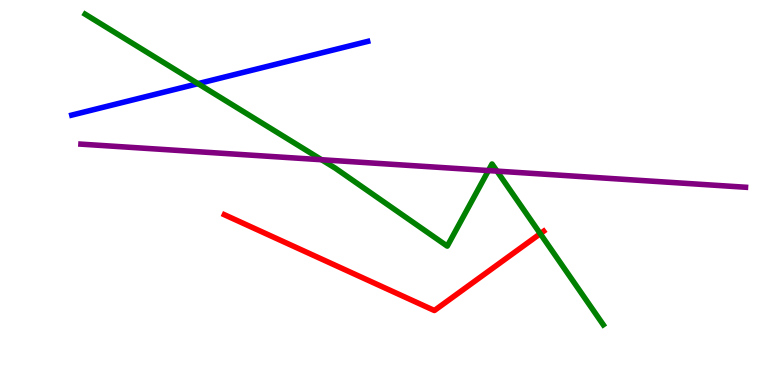[{'lines': ['blue', 'red'], 'intersections': []}, {'lines': ['green', 'red'], 'intersections': [{'x': 6.97, 'y': 3.93}]}, {'lines': ['purple', 'red'], 'intersections': []}, {'lines': ['blue', 'green'], 'intersections': [{'x': 2.55, 'y': 7.83}]}, {'lines': ['blue', 'purple'], 'intersections': []}, {'lines': ['green', 'purple'], 'intersections': [{'x': 4.15, 'y': 5.85}, {'x': 6.3, 'y': 5.57}, {'x': 6.41, 'y': 5.56}]}]